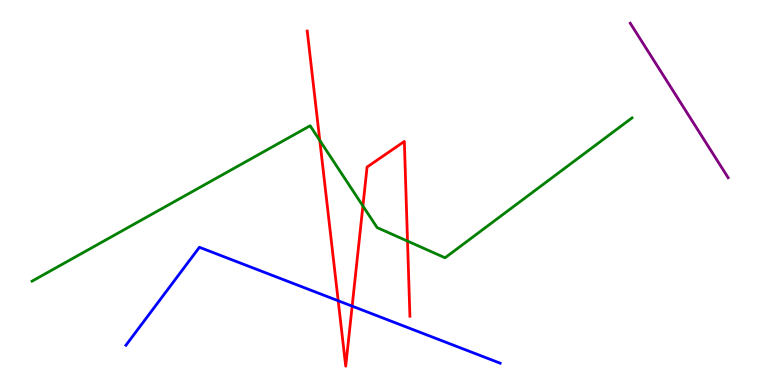[{'lines': ['blue', 'red'], 'intersections': [{'x': 4.36, 'y': 2.19}, {'x': 4.54, 'y': 2.05}]}, {'lines': ['green', 'red'], 'intersections': [{'x': 4.13, 'y': 6.35}, {'x': 4.68, 'y': 4.65}, {'x': 5.26, 'y': 3.74}]}, {'lines': ['purple', 'red'], 'intersections': []}, {'lines': ['blue', 'green'], 'intersections': []}, {'lines': ['blue', 'purple'], 'intersections': []}, {'lines': ['green', 'purple'], 'intersections': []}]